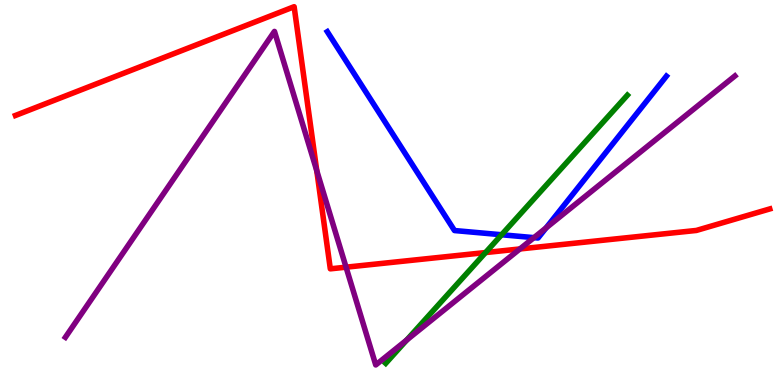[{'lines': ['blue', 'red'], 'intersections': []}, {'lines': ['green', 'red'], 'intersections': [{'x': 6.27, 'y': 3.44}]}, {'lines': ['purple', 'red'], 'intersections': [{'x': 4.09, 'y': 5.56}, {'x': 4.47, 'y': 3.06}, {'x': 6.71, 'y': 3.53}]}, {'lines': ['blue', 'green'], 'intersections': [{'x': 6.47, 'y': 3.9}]}, {'lines': ['blue', 'purple'], 'intersections': [{'x': 6.89, 'y': 3.83}, {'x': 7.05, 'y': 4.08}]}, {'lines': ['green', 'purple'], 'intersections': [{'x': 5.25, 'y': 1.17}]}]